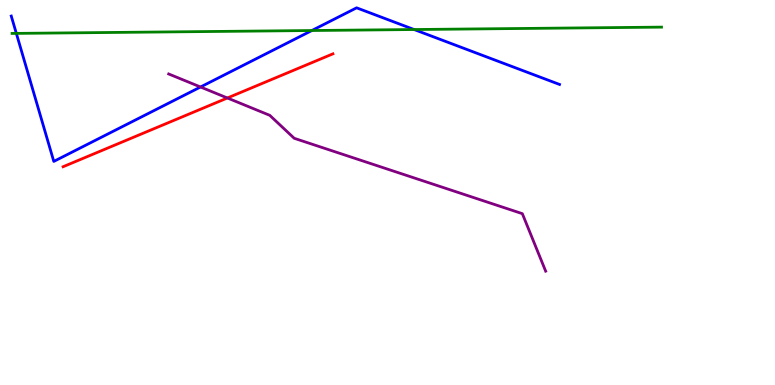[{'lines': ['blue', 'red'], 'intersections': []}, {'lines': ['green', 'red'], 'intersections': []}, {'lines': ['purple', 'red'], 'intersections': [{'x': 2.93, 'y': 7.45}]}, {'lines': ['blue', 'green'], 'intersections': [{'x': 0.211, 'y': 9.13}, {'x': 4.02, 'y': 9.21}, {'x': 5.34, 'y': 9.23}]}, {'lines': ['blue', 'purple'], 'intersections': [{'x': 2.59, 'y': 7.74}]}, {'lines': ['green', 'purple'], 'intersections': []}]